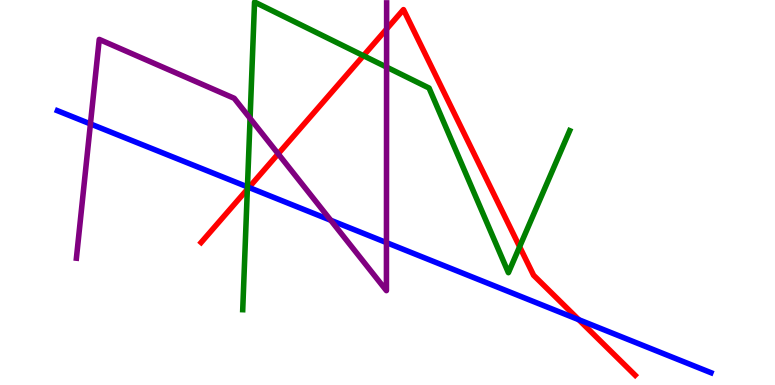[{'lines': ['blue', 'red'], 'intersections': [{'x': 3.21, 'y': 5.13}, {'x': 7.47, 'y': 1.7}]}, {'lines': ['green', 'red'], 'intersections': [{'x': 3.19, 'y': 5.08}, {'x': 4.69, 'y': 8.55}, {'x': 6.7, 'y': 3.59}]}, {'lines': ['purple', 'red'], 'intersections': [{'x': 3.59, 'y': 6.0}, {'x': 4.99, 'y': 9.25}]}, {'lines': ['blue', 'green'], 'intersections': [{'x': 3.19, 'y': 5.15}]}, {'lines': ['blue', 'purple'], 'intersections': [{'x': 1.17, 'y': 6.78}, {'x': 4.27, 'y': 4.28}, {'x': 4.99, 'y': 3.7}]}, {'lines': ['green', 'purple'], 'intersections': [{'x': 3.23, 'y': 6.93}, {'x': 4.99, 'y': 8.26}]}]